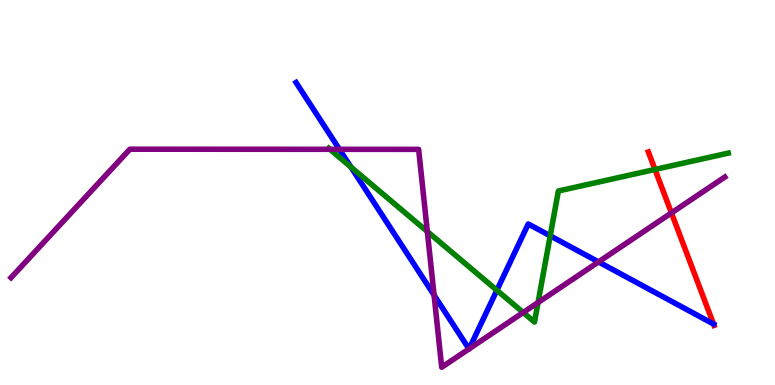[{'lines': ['blue', 'red'], 'intersections': [{'x': 9.21, 'y': 1.58}]}, {'lines': ['green', 'red'], 'intersections': [{'x': 8.45, 'y': 5.6}]}, {'lines': ['purple', 'red'], 'intersections': [{'x': 8.66, 'y': 4.47}]}, {'lines': ['blue', 'green'], 'intersections': [{'x': 4.53, 'y': 5.66}, {'x': 6.41, 'y': 2.46}, {'x': 7.1, 'y': 3.87}]}, {'lines': ['blue', 'purple'], 'intersections': [{'x': 4.38, 'y': 6.12}, {'x': 5.6, 'y': 2.33}, {'x': 6.05, 'y': 0.937}, {'x': 6.05, 'y': 0.94}, {'x': 7.72, 'y': 3.2}]}, {'lines': ['green', 'purple'], 'intersections': [{'x': 4.26, 'y': 6.12}, {'x': 5.51, 'y': 3.99}, {'x': 6.75, 'y': 1.88}, {'x': 6.94, 'y': 2.14}]}]